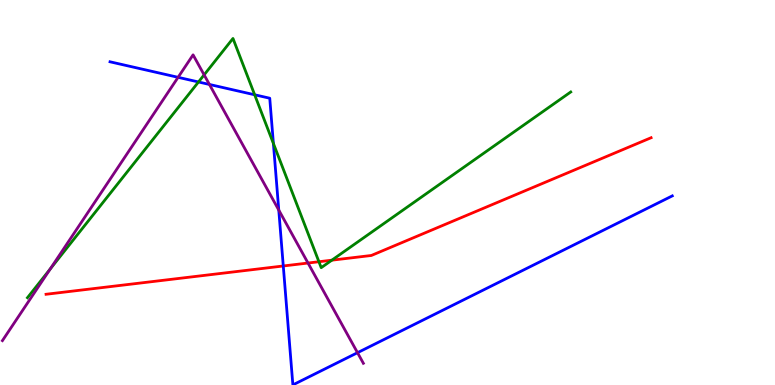[{'lines': ['blue', 'red'], 'intersections': [{'x': 3.66, 'y': 3.09}]}, {'lines': ['green', 'red'], 'intersections': [{'x': 4.12, 'y': 3.2}, {'x': 4.28, 'y': 3.24}]}, {'lines': ['purple', 'red'], 'intersections': [{'x': 3.97, 'y': 3.17}]}, {'lines': ['blue', 'green'], 'intersections': [{'x': 2.56, 'y': 7.87}, {'x': 3.29, 'y': 7.54}, {'x': 3.53, 'y': 6.27}]}, {'lines': ['blue', 'purple'], 'intersections': [{'x': 2.3, 'y': 7.99}, {'x': 2.7, 'y': 7.81}, {'x': 3.6, 'y': 4.54}, {'x': 4.61, 'y': 0.839}]}, {'lines': ['green', 'purple'], 'intersections': [{'x': 0.648, 'y': 3.01}, {'x': 2.63, 'y': 8.06}]}]